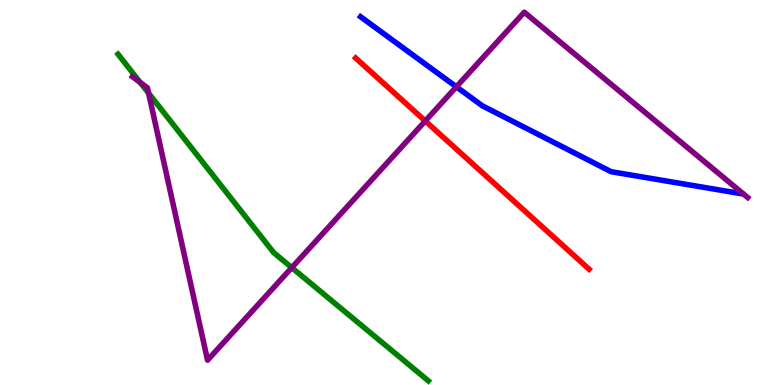[{'lines': ['blue', 'red'], 'intersections': []}, {'lines': ['green', 'red'], 'intersections': []}, {'lines': ['purple', 'red'], 'intersections': [{'x': 5.49, 'y': 6.86}]}, {'lines': ['blue', 'green'], 'intersections': []}, {'lines': ['blue', 'purple'], 'intersections': [{'x': 5.89, 'y': 7.74}]}, {'lines': ['green', 'purple'], 'intersections': [{'x': 1.81, 'y': 7.86}, {'x': 1.92, 'y': 7.58}, {'x': 3.76, 'y': 3.05}]}]